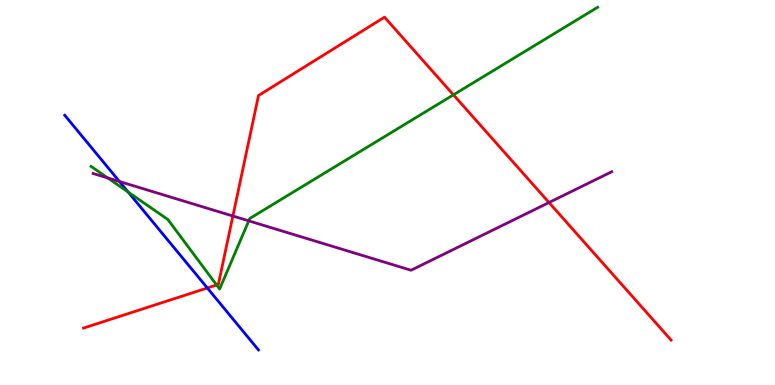[{'lines': ['blue', 'red'], 'intersections': [{'x': 2.68, 'y': 2.52}]}, {'lines': ['green', 'red'], 'intersections': [{'x': 2.79, 'y': 2.6}, {'x': 5.85, 'y': 7.54}]}, {'lines': ['purple', 'red'], 'intersections': [{'x': 3.0, 'y': 4.39}, {'x': 7.08, 'y': 4.74}]}, {'lines': ['blue', 'green'], 'intersections': [{'x': 1.65, 'y': 5.01}]}, {'lines': ['blue', 'purple'], 'intersections': [{'x': 1.54, 'y': 5.29}]}, {'lines': ['green', 'purple'], 'intersections': [{'x': 1.39, 'y': 5.38}, {'x': 3.21, 'y': 4.26}]}]